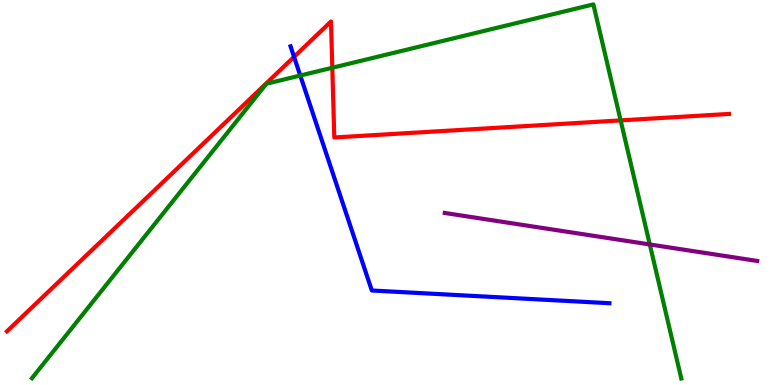[{'lines': ['blue', 'red'], 'intersections': [{'x': 3.79, 'y': 8.52}]}, {'lines': ['green', 'red'], 'intersections': [{'x': 4.29, 'y': 8.24}, {'x': 8.01, 'y': 6.87}]}, {'lines': ['purple', 'red'], 'intersections': []}, {'lines': ['blue', 'green'], 'intersections': [{'x': 3.87, 'y': 8.04}]}, {'lines': ['blue', 'purple'], 'intersections': []}, {'lines': ['green', 'purple'], 'intersections': [{'x': 8.38, 'y': 3.65}]}]